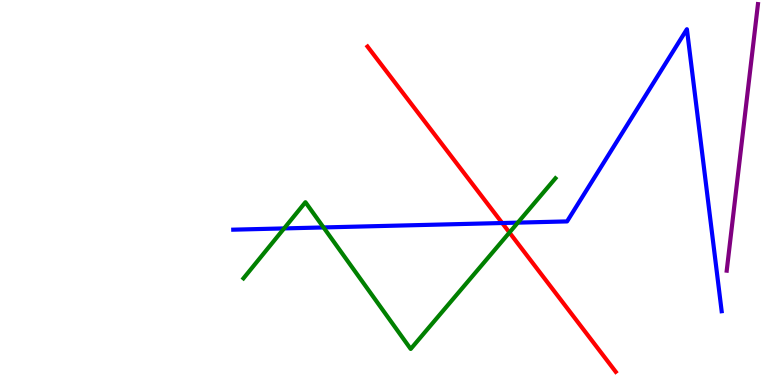[{'lines': ['blue', 'red'], 'intersections': [{'x': 6.48, 'y': 4.21}]}, {'lines': ['green', 'red'], 'intersections': [{'x': 6.57, 'y': 3.96}]}, {'lines': ['purple', 'red'], 'intersections': []}, {'lines': ['blue', 'green'], 'intersections': [{'x': 3.67, 'y': 4.07}, {'x': 4.17, 'y': 4.09}, {'x': 6.68, 'y': 4.22}]}, {'lines': ['blue', 'purple'], 'intersections': []}, {'lines': ['green', 'purple'], 'intersections': []}]